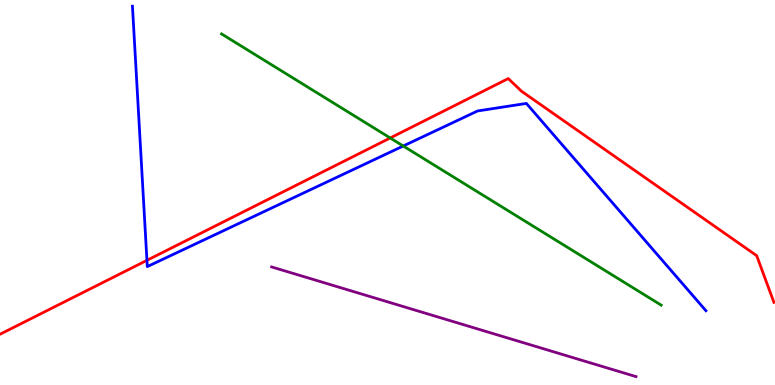[{'lines': ['blue', 'red'], 'intersections': [{'x': 1.9, 'y': 3.24}]}, {'lines': ['green', 'red'], 'intersections': [{'x': 5.04, 'y': 6.42}]}, {'lines': ['purple', 'red'], 'intersections': []}, {'lines': ['blue', 'green'], 'intersections': [{'x': 5.2, 'y': 6.21}]}, {'lines': ['blue', 'purple'], 'intersections': []}, {'lines': ['green', 'purple'], 'intersections': []}]